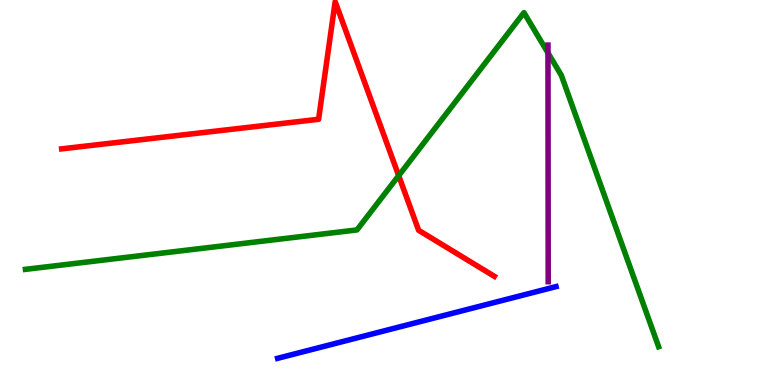[{'lines': ['blue', 'red'], 'intersections': []}, {'lines': ['green', 'red'], 'intersections': [{'x': 5.14, 'y': 5.44}]}, {'lines': ['purple', 'red'], 'intersections': []}, {'lines': ['blue', 'green'], 'intersections': []}, {'lines': ['blue', 'purple'], 'intersections': []}, {'lines': ['green', 'purple'], 'intersections': [{'x': 7.07, 'y': 8.63}]}]